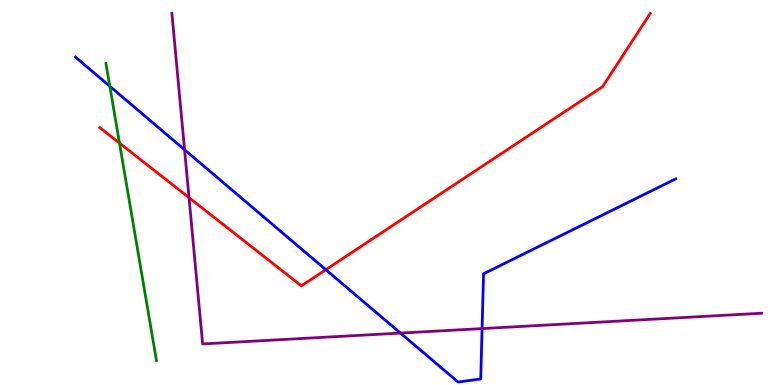[{'lines': ['blue', 'red'], 'intersections': [{'x': 4.2, 'y': 2.99}]}, {'lines': ['green', 'red'], 'intersections': [{'x': 1.54, 'y': 6.28}]}, {'lines': ['purple', 'red'], 'intersections': [{'x': 2.44, 'y': 4.87}]}, {'lines': ['blue', 'green'], 'intersections': [{'x': 1.42, 'y': 7.76}]}, {'lines': ['blue', 'purple'], 'intersections': [{'x': 2.38, 'y': 6.11}, {'x': 5.17, 'y': 1.35}, {'x': 6.22, 'y': 1.47}]}, {'lines': ['green', 'purple'], 'intersections': []}]